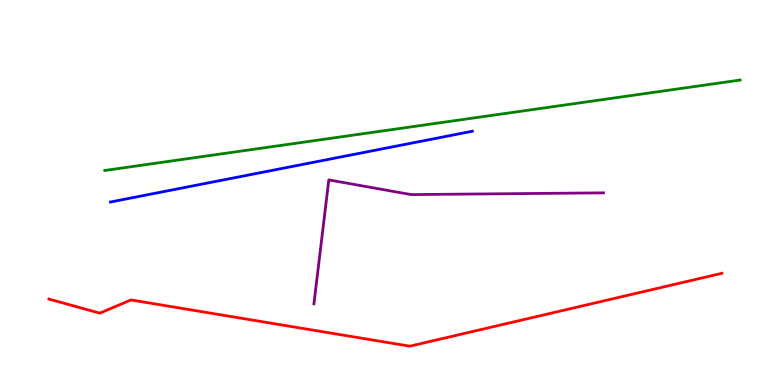[{'lines': ['blue', 'red'], 'intersections': []}, {'lines': ['green', 'red'], 'intersections': []}, {'lines': ['purple', 'red'], 'intersections': []}, {'lines': ['blue', 'green'], 'intersections': []}, {'lines': ['blue', 'purple'], 'intersections': []}, {'lines': ['green', 'purple'], 'intersections': []}]